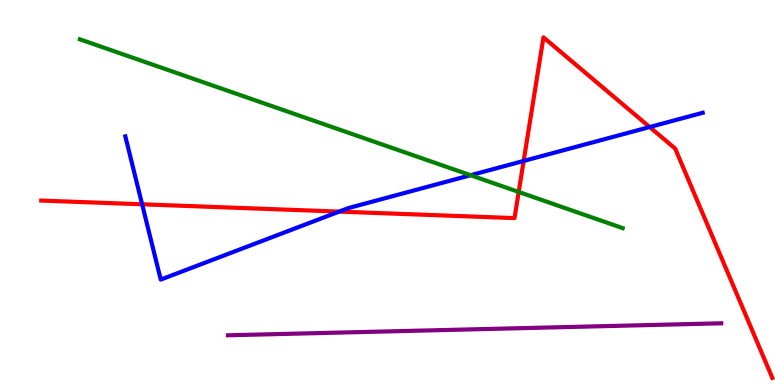[{'lines': ['blue', 'red'], 'intersections': [{'x': 1.83, 'y': 4.69}, {'x': 4.38, 'y': 4.5}, {'x': 6.76, 'y': 5.82}, {'x': 8.38, 'y': 6.7}]}, {'lines': ['green', 'red'], 'intersections': [{'x': 6.69, 'y': 5.01}]}, {'lines': ['purple', 'red'], 'intersections': []}, {'lines': ['blue', 'green'], 'intersections': [{'x': 6.07, 'y': 5.45}]}, {'lines': ['blue', 'purple'], 'intersections': []}, {'lines': ['green', 'purple'], 'intersections': []}]